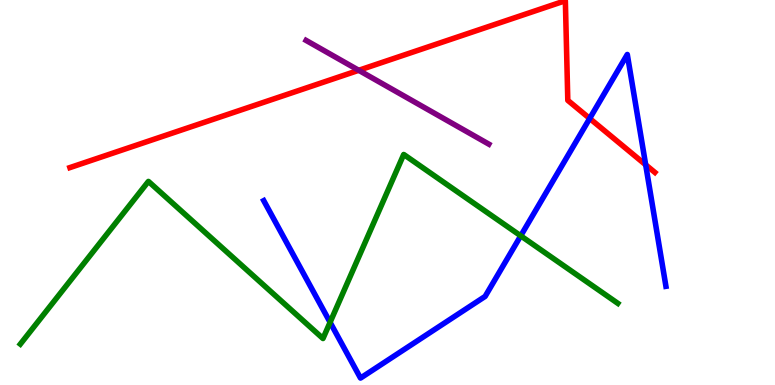[{'lines': ['blue', 'red'], 'intersections': [{'x': 7.61, 'y': 6.92}, {'x': 8.33, 'y': 5.72}]}, {'lines': ['green', 'red'], 'intersections': []}, {'lines': ['purple', 'red'], 'intersections': [{'x': 4.63, 'y': 8.17}]}, {'lines': ['blue', 'green'], 'intersections': [{'x': 4.26, 'y': 1.63}, {'x': 6.72, 'y': 3.87}]}, {'lines': ['blue', 'purple'], 'intersections': []}, {'lines': ['green', 'purple'], 'intersections': []}]